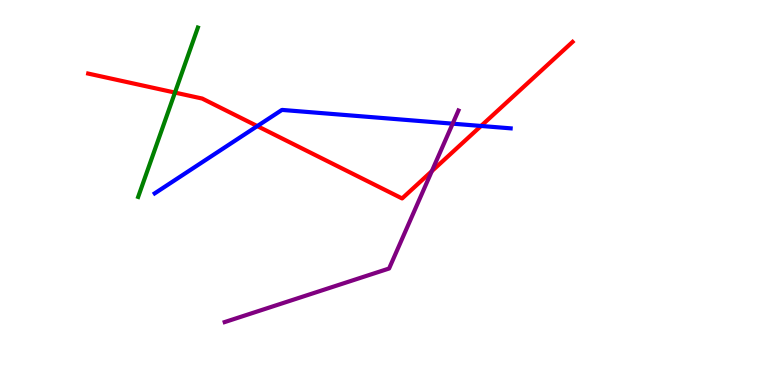[{'lines': ['blue', 'red'], 'intersections': [{'x': 3.32, 'y': 6.72}, {'x': 6.21, 'y': 6.73}]}, {'lines': ['green', 'red'], 'intersections': [{'x': 2.26, 'y': 7.6}]}, {'lines': ['purple', 'red'], 'intersections': [{'x': 5.57, 'y': 5.55}]}, {'lines': ['blue', 'green'], 'intersections': []}, {'lines': ['blue', 'purple'], 'intersections': [{'x': 5.84, 'y': 6.79}]}, {'lines': ['green', 'purple'], 'intersections': []}]